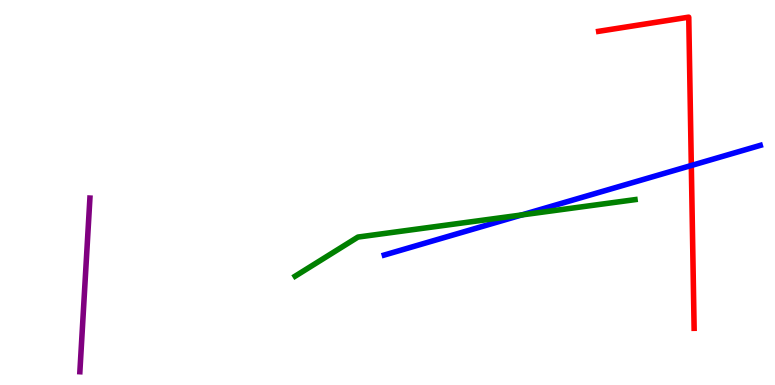[{'lines': ['blue', 'red'], 'intersections': [{'x': 8.92, 'y': 5.7}]}, {'lines': ['green', 'red'], 'intersections': []}, {'lines': ['purple', 'red'], 'intersections': []}, {'lines': ['blue', 'green'], 'intersections': [{'x': 6.73, 'y': 4.42}]}, {'lines': ['blue', 'purple'], 'intersections': []}, {'lines': ['green', 'purple'], 'intersections': []}]